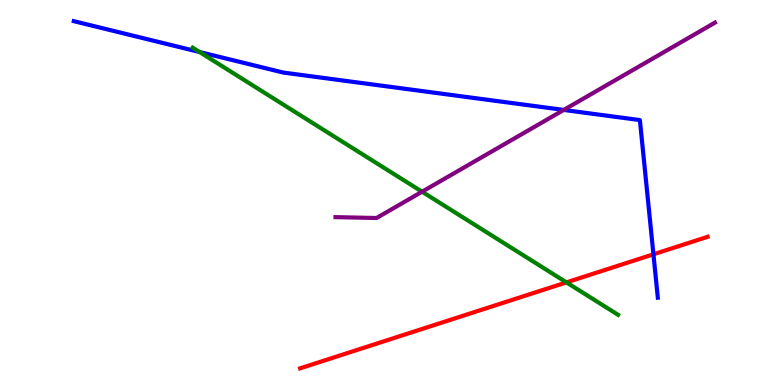[{'lines': ['blue', 'red'], 'intersections': [{'x': 8.43, 'y': 3.39}]}, {'lines': ['green', 'red'], 'intersections': [{'x': 7.31, 'y': 2.67}]}, {'lines': ['purple', 'red'], 'intersections': []}, {'lines': ['blue', 'green'], 'intersections': [{'x': 2.58, 'y': 8.65}]}, {'lines': ['blue', 'purple'], 'intersections': [{'x': 7.27, 'y': 7.14}]}, {'lines': ['green', 'purple'], 'intersections': [{'x': 5.45, 'y': 5.02}]}]